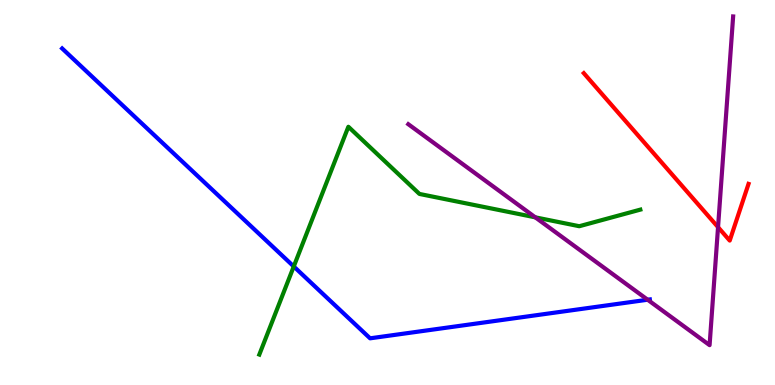[{'lines': ['blue', 'red'], 'intersections': []}, {'lines': ['green', 'red'], 'intersections': []}, {'lines': ['purple', 'red'], 'intersections': [{'x': 9.27, 'y': 4.1}]}, {'lines': ['blue', 'green'], 'intersections': [{'x': 3.79, 'y': 3.08}]}, {'lines': ['blue', 'purple'], 'intersections': [{'x': 8.36, 'y': 2.21}]}, {'lines': ['green', 'purple'], 'intersections': [{'x': 6.91, 'y': 4.35}]}]